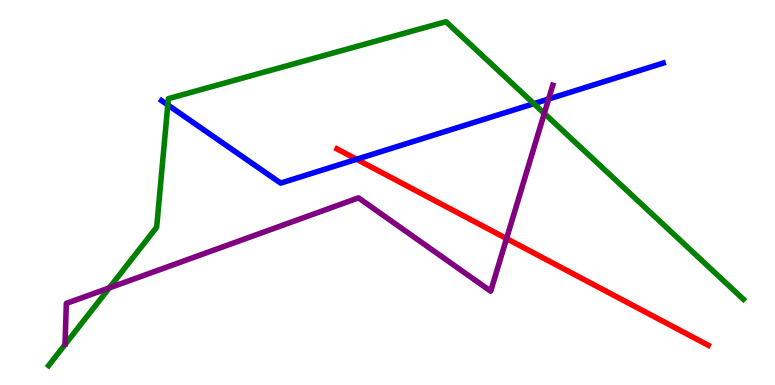[{'lines': ['blue', 'red'], 'intersections': [{'x': 4.6, 'y': 5.86}]}, {'lines': ['green', 'red'], 'intersections': []}, {'lines': ['purple', 'red'], 'intersections': [{'x': 6.54, 'y': 3.8}]}, {'lines': ['blue', 'green'], 'intersections': [{'x': 2.17, 'y': 7.27}, {'x': 6.89, 'y': 7.31}]}, {'lines': ['blue', 'purple'], 'intersections': [{'x': 7.08, 'y': 7.43}]}, {'lines': ['green', 'purple'], 'intersections': [{'x': 1.41, 'y': 2.52}, {'x': 7.02, 'y': 7.05}]}]